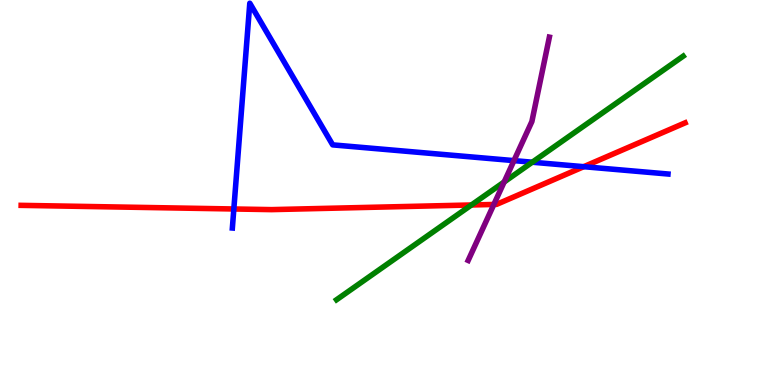[{'lines': ['blue', 'red'], 'intersections': [{'x': 3.02, 'y': 4.57}, {'x': 7.53, 'y': 5.67}]}, {'lines': ['green', 'red'], 'intersections': [{'x': 6.08, 'y': 4.68}]}, {'lines': ['purple', 'red'], 'intersections': [{'x': 6.37, 'y': 4.69}]}, {'lines': ['blue', 'green'], 'intersections': [{'x': 6.87, 'y': 5.79}]}, {'lines': ['blue', 'purple'], 'intersections': [{'x': 6.63, 'y': 5.83}]}, {'lines': ['green', 'purple'], 'intersections': [{'x': 6.51, 'y': 5.27}]}]